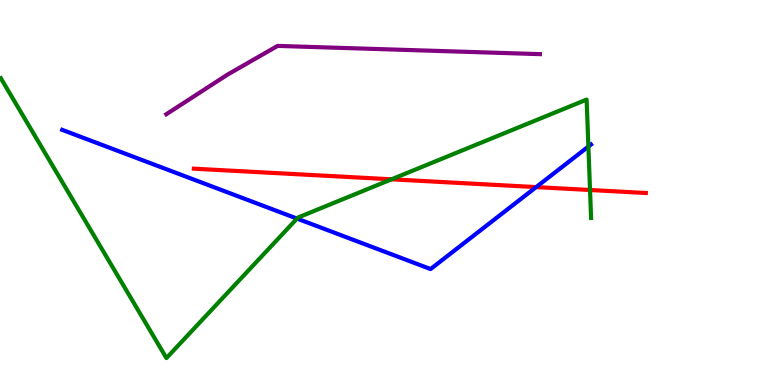[{'lines': ['blue', 'red'], 'intersections': [{'x': 6.92, 'y': 5.14}]}, {'lines': ['green', 'red'], 'intersections': [{'x': 5.05, 'y': 5.34}, {'x': 7.61, 'y': 5.07}]}, {'lines': ['purple', 'red'], 'intersections': []}, {'lines': ['blue', 'green'], 'intersections': [{'x': 3.83, 'y': 4.32}, {'x': 7.59, 'y': 6.19}]}, {'lines': ['blue', 'purple'], 'intersections': []}, {'lines': ['green', 'purple'], 'intersections': []}]